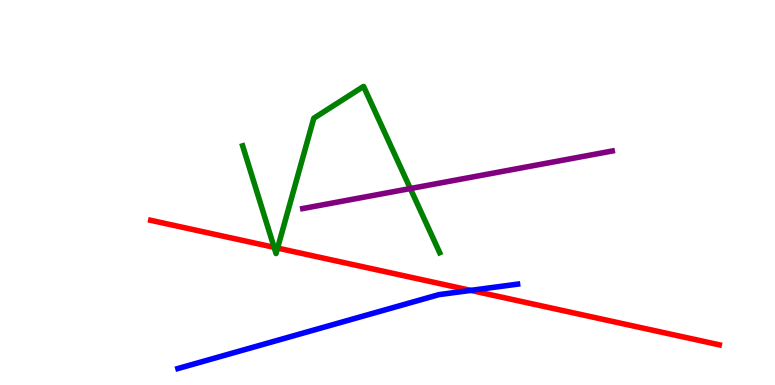[{'lines': ['blue', 'red'], 'intersections': [{'x': 6.07, 'y': 2.46}]}, {'lines': ['green', 'red'], 'intersections': [{'x': 3.54, 'y': 3.58}, {'x': 3.58, 'y': 3.56}]}, {'lines': ['purple', 'red'], 'intersections': []}, {'lines': ['blue', 'green'], 'intersections': []}, {'lines': ['blue', 'purple'], 'intersections': []}, {'lines': ['green', 'purple'], 'intersections': [{'x': 5.29, 'y': 5.1}]}]